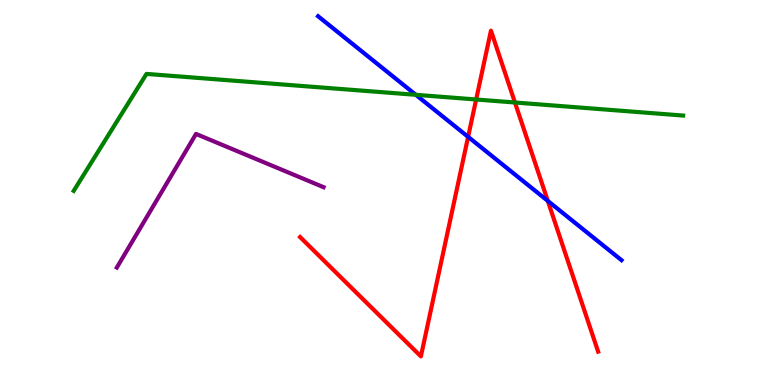[{'lines': ['blue', 'red'], 'intersections': [{'x': 6.04, 'y': 6.45}, {'x': 7.07, 'y': 4.78}]}, {'lines': ['green', 'red'], 'intersections': [{'x': 6.14, 'y': 7.42}, {'x': 6.64, 'y': 7.34}]}, {'lines': ['purple', 'red'], 'intersections': []}, {'lines': ['blue', 'green'], 'intersections': [{'x': 5.37, 'y': 7.54}]}, {'lines': ['blue', 'purple'], 'intersections': []}, {'lines': ['green', 'purple'], 'intersections': []}]